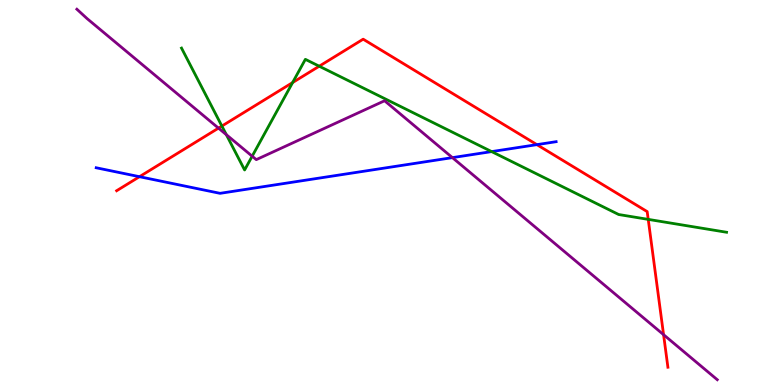[{'lines': ['blue', 'red'], 'intersections': [{'x': 1.8, 'y': 5.41}, {'x': 6.93, 'y': 6.24}]}, {'lines': ['green', 'red'], 'intersections': [{'x': 2.86, 'y': 6.73}, {'x': 3.78, 'y': 7.86}, {'x': 4.12, 'y': 8.28}, {'x': 8.36, 'y': 4.3}]}, {'lines': ['purple', 'red'], 'intersections': [{'x': 2.82, 'y': 6.67}, {'x': 8.56, 'y': 1.31}]}, {'lines': ['blue', 'green'], 'intersections': [{'x': 6.34, 'y': 6.06}]}, {'lines': ['blue', 'purple'], 'intersections': [{'x': 5.84, 'y': 5.91}]}, {'lines': ['green', 'purple'], 'intersections': [{'x': 2.92, 'y': 6.5}, {'x': 3.25, 'y': 5.94}]}]